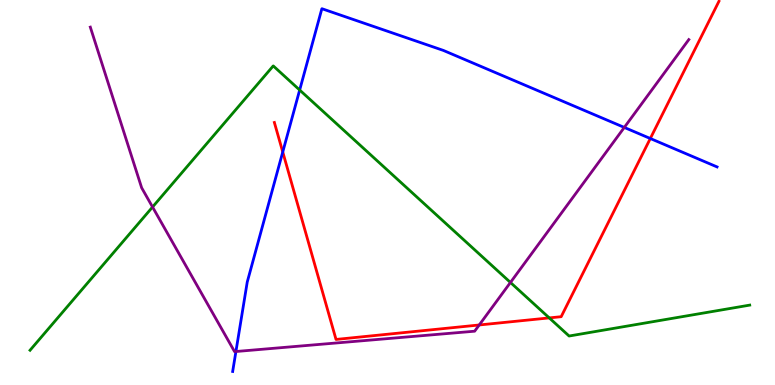[{'lines': ['blue', 'red'], 'intersections': [{'x': 3.65, 'y': 6.05}, {'x': 8.39, 'y': 6.4}]}, {'lines': ['green', 'red'], 'intersections': [{'x': 7.09, 'y': 1.74}]}, {'lines': ['purple', 'red'], 'intersections': [{'x': 6.18, 'y': 1.56}]}, {'lines': ['blue', 'green'], 'intersections': [{'x': 3.87, 'y': 7.66}]}, {'lines': ['blue', 'purple'], 'intersections': [{'x': 3.04, 'y': 0.87}, {'x': 8.06, 'y': 6.69}]}, {'lines': ['green', 'purple'], 'intersections': [{'x': 1.97, 'y': 4.62}, {'x': 6.59, 'y': 2.66}]}]